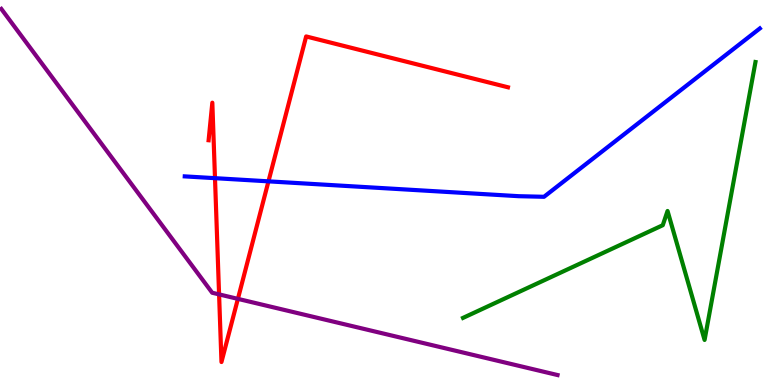[{'lines': ['blue', 'red'], 'intersections': [{'x': 2.77, 'y': 5.37}, {'x': 3.46, 'y': 5.29}]}, {'lines': ['green', 'red'], 'intersections': []}, {'lines': ['purple', 'red'], 'intersections': [{'x': 2.83, 'y': 2.35}, {'x': 3.07, 'y': 2.24}]}, {'lines': ['blue', 'green'], 'intersections': []}, {'lines': ['blue', 'purple'], 'intersections': []}, {'lines': ['green', 'purple'], 'intersections': []}]